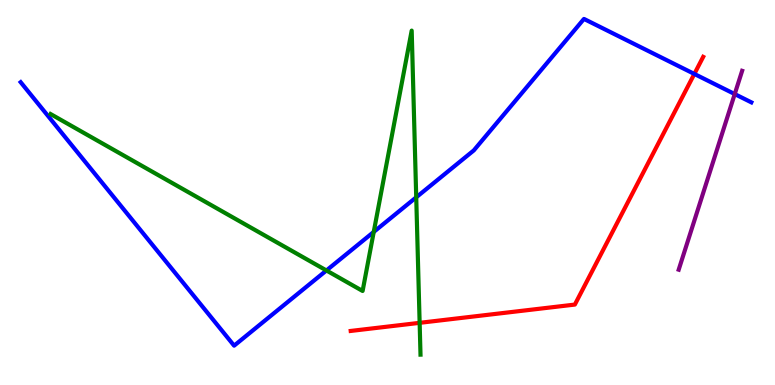[{'lines': ['blue', 'red'], 'intersections': [{'x': 8.96, 'y': 8.08}]}, {'lines': ['green', 'red'], 'intersections': [{'x': 5.41, 'y': 1.61}]}, {'lines': ['purple', 'red'], 'intersections': []}, {'lines': ['blue', 'green'], 'intersections': [{'x': 4.21, 'y': 2.97}, {'x': 4.82, 'y': 3.98}, {'x': 5.37, 'y': 4.88}]}, {'lines': ['blue', 'purple'], 'intersections': [{'x': 9.48, 'y': 7.56}]}, {'lines': ['green', 'purple'], 'intersections': []}]